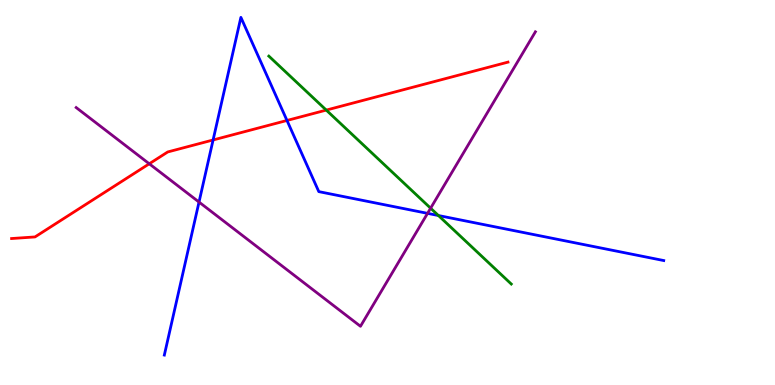[{'lines': ['blue', 'red'], 'intersections': [{'x': 2.75, 'y': 6.36}, {'x': 3.7, 'y': 6.87}]}, {'lines': ['green', 'red'], 'intersections': [{'x': 4.21, 'y': 7.14}]}, {'lines': ['purple', 'red'], 'intersections': [{'x': 1.93, 'y': 5.75}]}, {'lines': ['blue', 'green'], 'intersections': [{'x': 5.66, 'y': 4.4}]}, {'lines': ['blue', 'purple'], 'intersections': [{'x': 2.57, 'y': 4.75}, {'x': 5.52, 'y': 4.46}]}, {'lines': ['green', 'purple'], 'intersections': [{'x': 5.56, 'y': 4.59}]}]